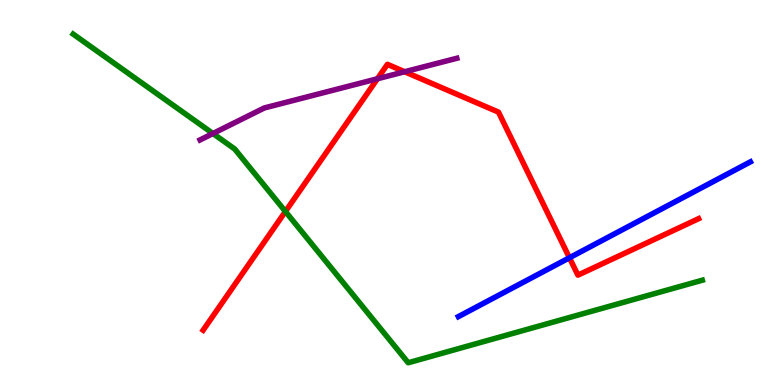[{'lines': ['blue', 'red'], 'intersections': [{'x': 7.35, 'y': 3.3}]}, {'lines': ['green', 'red'], 'intersections': [{'x': 3.68, 'y': 4.51}]}, {'lines': ['purple', 'red'], 'intersections': [{'x': 4.87, 'y': 7.95}, {'x': 5.22, 'y': 8.14}]}, {'lines': ['blue', 'green'], 'intersections': []}, {'lines': ['blue', 'purple'], 'intersections': []}, {'lines': ['green', 'purple'], 'intersections': [{'x': 2.75, 'y': 6.53}]}]